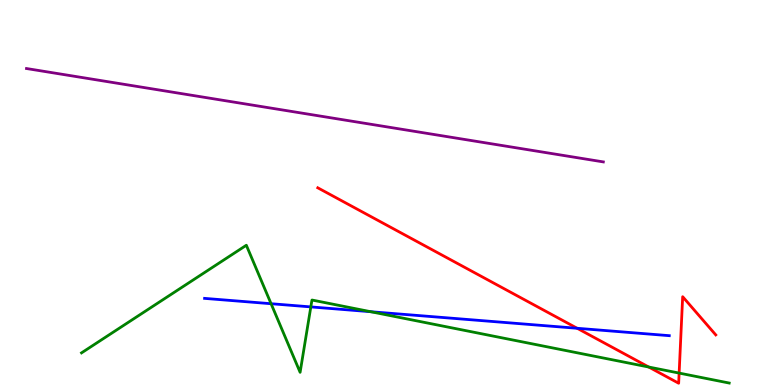[{'lines': ['blue', 'red'], 'intersections': [{'x': 7.45, 'y': 1.47}]}, {'lines': ['green', 'red'], 'intersections': [{'x': 8.37, 'y': 0.467}, {'x': 8.76, 'y': 0.31}]}, {'lines': ['purple', 'red'], 'intersections': []}, {'lines': ['blue', 'green'], 'intersections': [{'x': 3.5, 'y': 2.11}, {'x': 4.01, 'y': 2.03}, {'x': 4.78, 'y': 1.9}]}, {'lines': ['blue', 'purple'], 'intersections': []}, {'lines': ['green', 'purple'], 'intersections': []}]